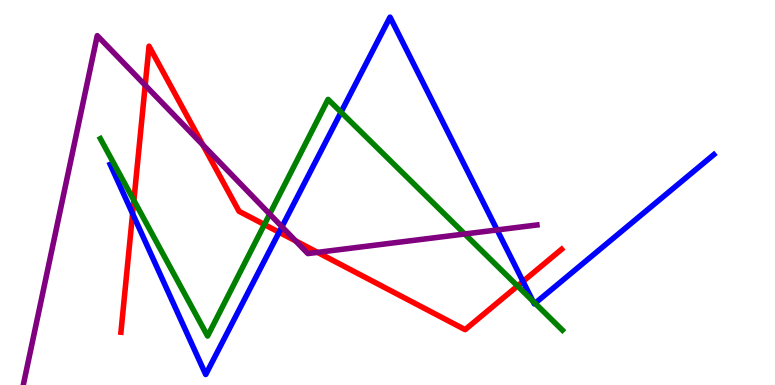[{'lines': ['blue', 'red'], 'intersections': [{'x': 1.71, 'y': 4.45}, {'x': 3.6, 'y': 3.97}, {'x': 6.75, 'y': 2.69}]}, {'lines': ['green', 'red'], 'intersections': [{'x': 1.73, 'y': 4.8}, {'x': 3.41, 'y': 4.17}, {'x': 6.68, 'y': 2.57}]}, {'lines': ['purple', 'red'], 'intersections': [{'x': 1.87, 'y': 7.79}, {'x': 2.62, 'y': 6.24}, {'x': 3.81, 'y': 3.74}, {'x': 4.1, 'y': 3.44}]}, {'lines': ['blue', 'green'], 'intersections': [{'x': 4.4, 'y': 7.09}, {'x': 6.88, 'y': 2.18}, {'x': 6.9, 'y': 2.12}]}, {'lines': ['blue', 'purple'], 'intersections': [{'x': 3.64, 'y': 4.11}, {'x': 6.41, 'y': 4.03}]}, {'lines': ['green', 'purple'], 'intersections': [{'x': 3.48, 'y': 4.44}, {'x': 6.0, 'y': 3.92}]}]